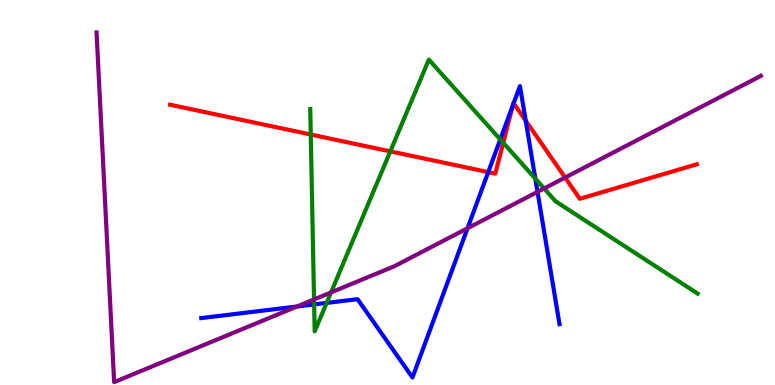[{'lines': ['blue', 'red'], 'intersections': [{'x': 6.3, 'y': 5.53}, {'x': 6.62, 'y': 7.26}, {'x': 6.63, 'y': 7.32}, {'x': 6.78, 'y': 6.87}]}, {'lines': ['green', 'red'], 'intersections': [{'x': 4.01, 'y': 6.51}, {'x': 5.04, 'y': 6.07}, {'x': 6.49, 'y': 6.29}]}, {'lines': ['purple', 'red'], 'intersections': [{'x': 7.29, 'y': 5.39}]}, {'lines': ['blue', 'green'], 'intersections': [{'x': 4.05, 'y': 2.09}, {'x': 4.21, 'y': 2.13}, {'x': 6.46, 'y': 6.38}, {'x': 6.91, 'y': 5.36}]}, {'lines': ['blue', 'purple'], 'intersections': [{'x': 3.83, 'y': 2.04}, {'x': 6.03, 'y': 4.07}, {'x': 6.94, 'y': 5.02}]}, {'lines': ['green', 'purple'], 'intersections': [{'x': 4.05, 'y': 2.22}, {'x': 4.27, 'y': 2.4}, {'x': 7.02, 'y': 5.1}]}]